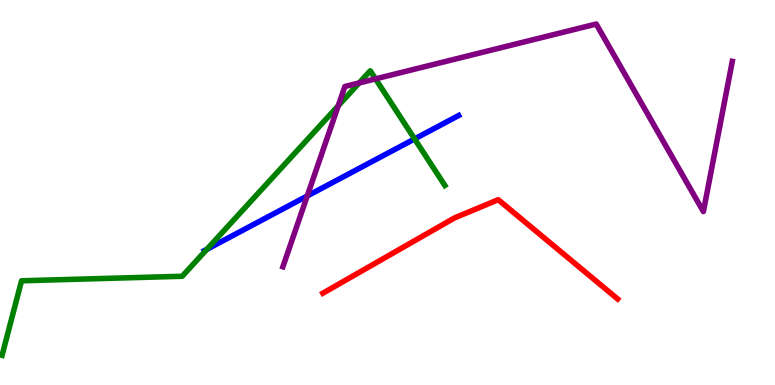[{'lines': ['blue', 'red'], 'intersections': []}, {'lines': ['green', 'red'], 'intersections': []}, {'lines': ['purple', 'red'], 'intersections': []}, {'lines': ['blue', 'green'], 'intersections': [{'x': 2.67, 'y': 3.52}, {'x': 5.35, 'y': 6.39}]}, {'lines': ['blue', 'purple'], 'intersections': [{'x': 3.96, 'y': 4.91}]}, {'lines': ['green', 'purple'], 'intersections': [{'x': 4.36, 'y': 7.25}, {'x': 4.63, 'y': 7.85}, {'x': 4.85, 'y': 7.95}]}]